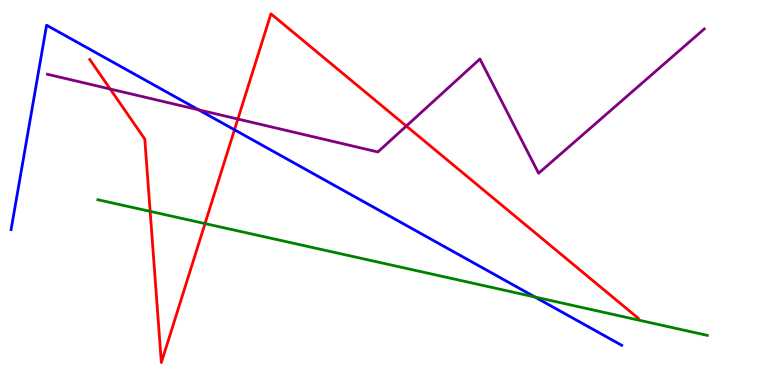[{'lines': ['blue', 'red'], 'intersections': [{'x': 3.03, 'y': 6.63}]}, {'lines': ['green', 'red'], 'intersections': [{'x': 1.94, 'y': 4.51}, {'x': 2.65, 'y': 4.19}]}, {'lines': ['purple', 'red'], 'intersections': [{'x': 1.42, 'y': 7.69}, {'x': 3.07, 'y': 6.91}, {'x': 5.24, 'y': 6.73}]}, {'lines': ['blue', 'green'], 'intersections': [{'x': 6.9, 'y': 2.29}]}, {'lines': ['blue', 'purple'], 'intersections': [{'x': 2.56, 'y': 7.15}]}, {'lines': ['green', 'purple'], 'intersections': []}]